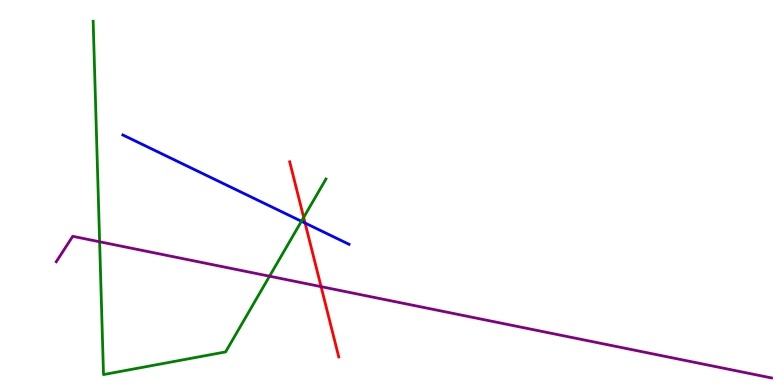[{'lines': ['blue', 'red'], 'intersections': [{'x': 3.94, 'y': 4.21}]}, {'lines': ['green', 'red'], 'intersections': [{'x': 3.92, 'y': 4.35}]}, {'lines': ['purple', 'red'], 'intersections': [{'x': 4.14, 'y': 2.55}]}, {'lines': ['blue', 'green'], 'intersections': [{'x': 3.89, 'y': 4.25}]}, {'lines': ['blue', 'purple'], 'intersections': []}, {'lines': ['green', 'purple'], 'intersections': [{'x': 1.29, 'y': 3.72}, {'x': 3.48, 'y': 2.83}]}]